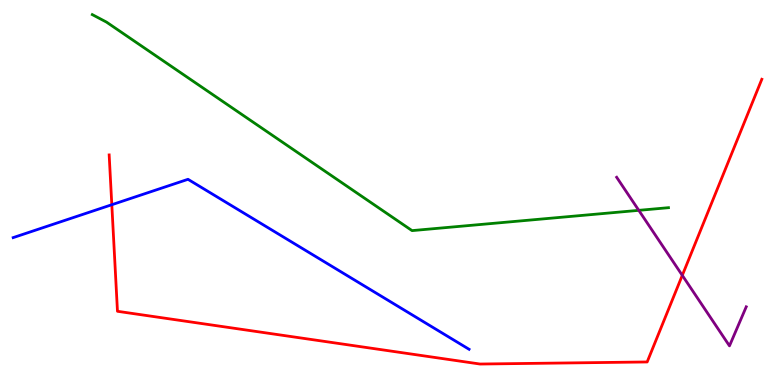[{'lines': ['blue', 'red'], 'intersections': [{'x': 1.44, 'y': 4.68}]}, {'lines': ['green', 'red'], 'intersections': []}, {'lines': ['purple', 'red'], 'intersections': [{'x': 8.8, 'y': 2.85}]}, {'lines': ['blue', 'green'], 'intersections': []}, {'lines': ['blue', 'purple'], 'intersections': []}, {'lines': ['green', 'purple'], 'intersections': [{'x': 8.24, 'y': 4.54}]}]